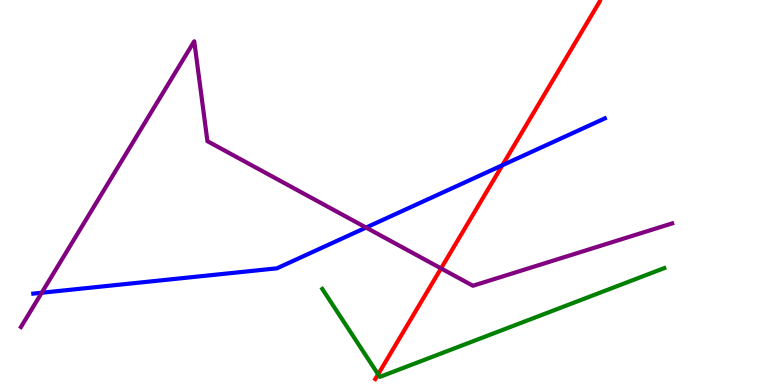[{'lines': ['blue', 'red'], 'intersections': [{'x': 6.48, 'y': 5.71}]}, {'lines': ['green', 'red'], 'intersections': [{'x': 4.88, 'y': 0.278}]}, {'lines': ['purple', 'red'], 'intersections': [{'x': 5.69, 'y': 3.03}]}, {'lines': ['blue', 'green'], 'intersections': []}, {'lines': ['blue', 'purple'], 'intersections': [{'x': 0.538, 'y': 2.4}, {'x': 4.72, 'y': 4.09}]}, {'lines': ['green', 'purple'], 'intersections': []}]